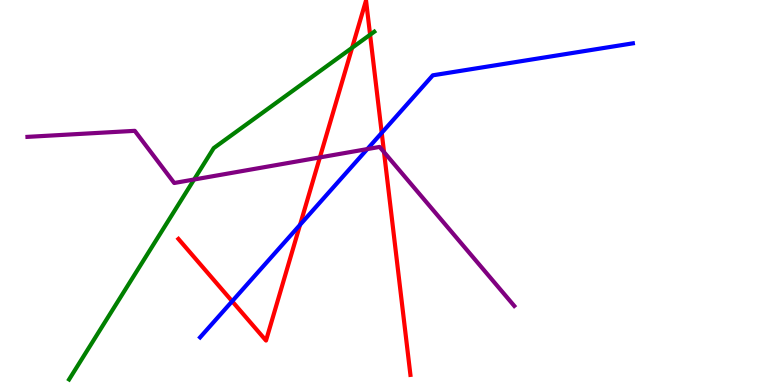[{'lines': ['blue', 'red'], 'intersections': [{'x': 3.0, 'y': 2.17}, {'x': 3.87, 'y': 4.16}, {'x': 4.93, 'y': 6.55}]}, {'lines': ['green', 'red'], 'intersections': [{'x': 4.54, 'y': 8.76}, {'x': 4.78, 'y': 9.1}]}, {'lines': ['purple', 'red'], 'intersections': [{'x': 4.13, 'y': 5.91}, {'x': 4.96, 'y': 6.05}]}, {'lines': ['blue', 'green'], 'intersections': []}, {'lines': ['blue', 'purple'], 'intersections': [{'x': 4.74, 'y': 6.13}]}, {'lines': ['green', 'purple'], 'intersections': [{'x': 2.5, 'y': 5.34}]}]